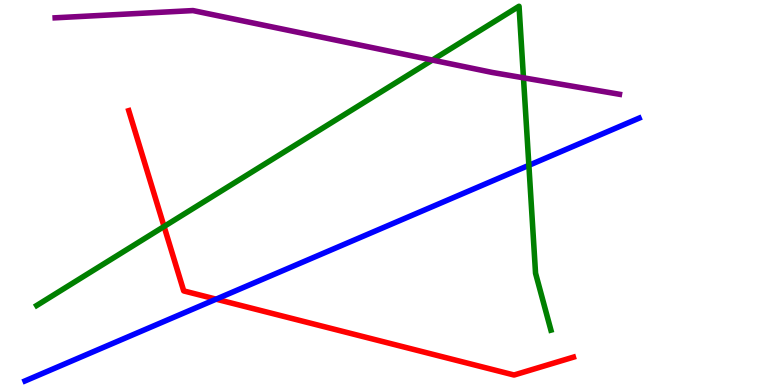[{'lines': ['blue', 'red'], 'intersections': [{'x': 2.79, 'y': 2.23}]}, {'lines': ['green', 'red'], 'intersections': [{'x': 2.12, 'y': 4.12}]}, {'lines': ['purple', 'red'], 'intersections': []}, {'lines': ['blue', 'green'], 'intersections': [{'x': 6.82, 'y': 5.71}]}, {'lines': ['blue', 'purple'], 'intersections': []}, {'lines': ['green', 'purple'], 'intersections': [{'x': 5.58, 'y': 8.44}, {'x': 6.75, 'y': 7.98}]}]